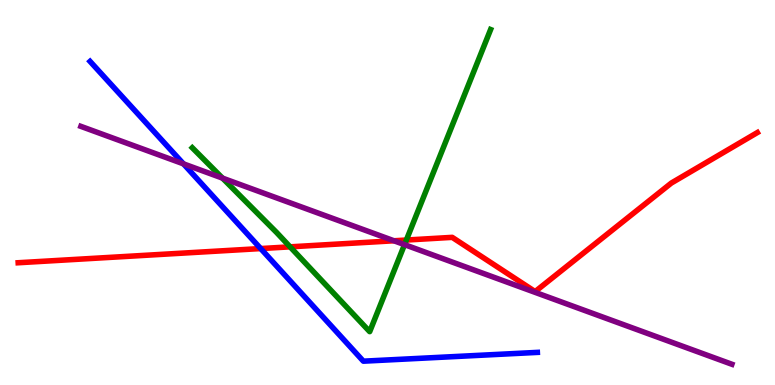[{'lines': ['blue', 'red'], 'intersections': [{'x': 3.36, 'y': 3.54}]}, {'lines': ['green', 'red'], 'intersections': [{'x': 3.74, 'y': 3.59}, {'x': 5.24, 'y': 3.77}]}, {'lines': ['purple', 'red'], 'intersections': [{'x': 5.08, 'y': 3.75}]}, {'lines': ['blue', 'green'], 'intersections': []}, {'lines': ['blue', 'purple'], 'intersections': [{'x': 2.37, 'y': 5.74}]}, {'lines': ['green', 'purple'], 'intersections': [{'x': 2.87, 'y': 5.37}, {'x': 5.22, 'y': 3.65}]}]